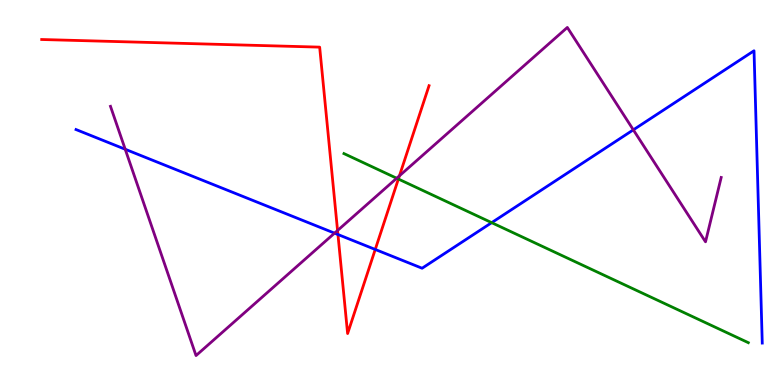[{'lines': ['blue', 'red'], 'intersections': [{'x': 4.36, 'y': 3.91}, {'x': 4.84, 'y': 3.52}]}, {'lines': ['green', 'red'], 'intersections': [{'x': 5.14, 'y': 5.35}]}, {'lines': ['purple', 'red'], 'intersections': [{'x': 4.36, 'y': 4.01}, {'x': 5.15, 'y': 5.43}]}, {'lines': ['blue', 'green'], 'intersections': [{'x': 6.34, 'y': 4.22}]}, {'lines': ['blue', 'purple'], 'intersections': [{'x': 1.62, 'y': 6.12}, {'x': 4.32, 'y': 3.94}, {'x': 8.17, 'y': 6.63}]}, {'lines': ['green', 'purple'], 'intersections': [{'x': 5.12, 'y': 5.37}]}]